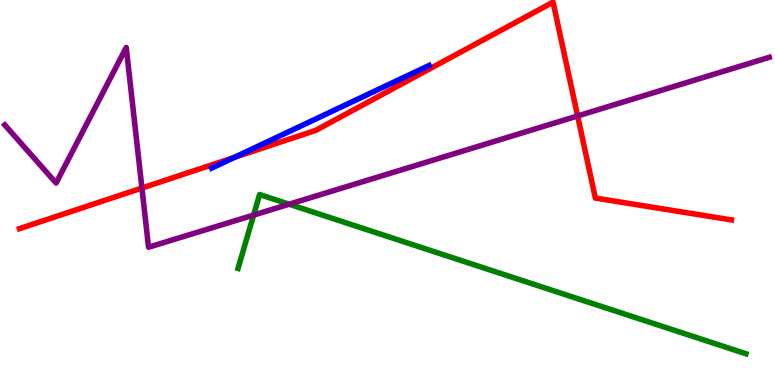[{'lines': ['blue', 'red'], 'intersections': [{'x': 3.02, 'y': 5.91}]}, {'lines': ['green', 'red'], 'intersections': []}, {'lines': ['purple', 'red'], 'intersections': [{'x': 1.83, 'y': 5.12}, {'x': 7.45, 'y': 6.99}]}, {'lines': ['blue', 'green'], 'intersections': []}, {'lines': ['blue', 'purple'], 'intersections': []}, {'lines': ['green', 'purple'], 'intersections': [{'x': 3.27, 'y': 4.41}, {'x': 3.73, 'y': 4.7}]}]